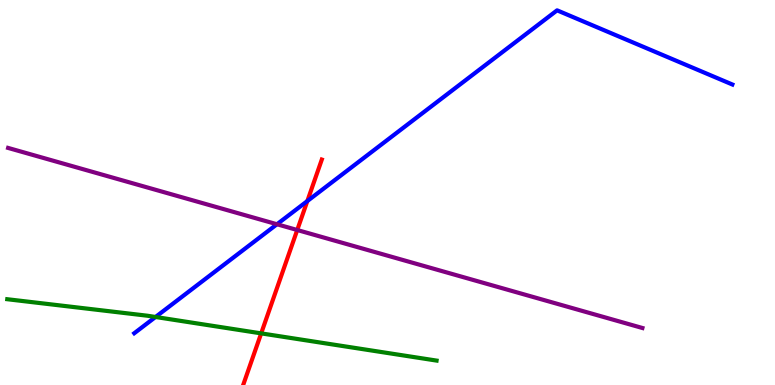[{'lines': ['blue', 'red'], 'intersections': [{'x': 3.97, 'y': 4.78}]}, {'lines': ['green', 'red'], 'intersections': [{'x': 3.37, 'y': 1.34}]}, {'lines': ['purple', 'red'], 'intersections': [{'x': 3.84, 'y': 4.03}]}, {'lines': ['blue', 'green'], 'intersections': [{'x': 2.01, 'y': 1.77}]}, {'lines': ['blue', 'purple'], 'intersections': [{'x': 3.57, 'y': 4.18}]}, {'lines': ['green', 'purple'], 'intersections': []}]